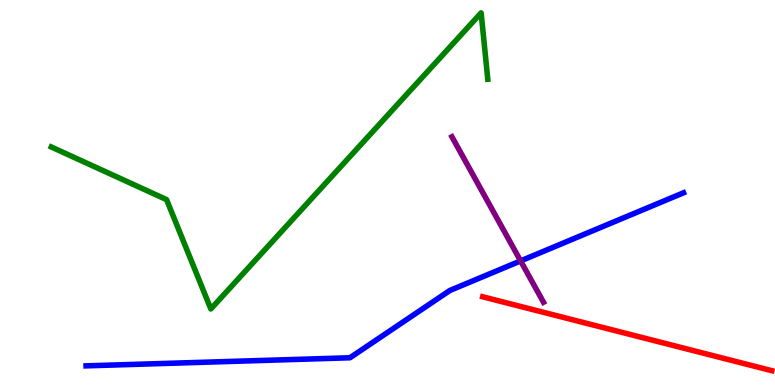[{'lines': ['blue', 'red'], 'intersections': []}, {'lines': ['green', 'red'], 'intersections': []}, {'lines': ['purple', 'red'], 'intersections': []}, {'lines': ['blue', 'green'], 'intersections': []}, {'lines': ['blue', 'purple'], 'intersections': [{'x': 6.72, 'y': 3.22}]}, {'lines': ['green', 'purple'], 'intersections': []}]